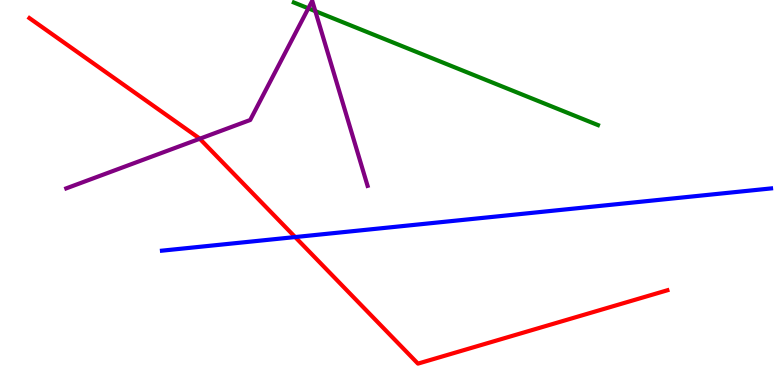[{'lines': ['blue', 'red'], 'intersections': [{'x': 3.81, 'y': 3.84}]}, {'lines': ['green', 'red'], 'intersections': []}, {'lines': ['purple', 'red'], 'intersections': [{'x': 2.58, 'y': 6.4}]}, {'lines': ['blue', 'green'], 'intersections': []}, {'lines': ['blue', 'purple'], 'intersections': []}, {'lines': ['green', 'purple'], 'intersections': [{'x': 3.98, 'y': 9.78}, {'x': 4.07, 'y': 9.71}]}]